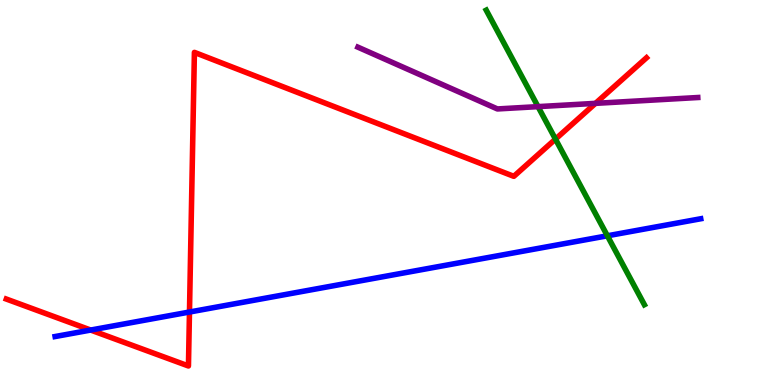[{'lines': ['blue', 'red'], 'intersections': [{'x': 1.17, 'y': 1.43}, {'x': 2.44, 'y': 1.9}]}, {'lines': ['green', 'red'], 'intersections': [{'x': 7.17, 'y': 6.39}]}, {'lines': ['purple', 'red'], 'intersections': [{'x': 7.68, 'y': 7.32}]}, {'lines': ['blue', 'green'], 'intersections': [{'x': 7.84, 'y': 3.88}]}, {'lines': ['blue', 'purple'], 'intersections': []}, {'lines': ['green', 'purple'], 'intersections': [{'x': 6.94, 'y': 7.23}]}]